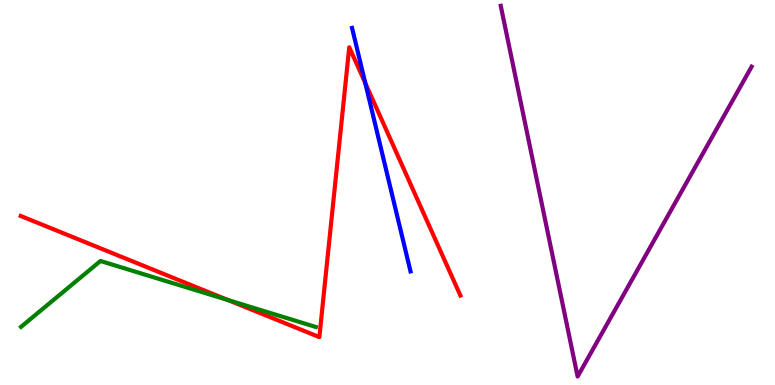[{'lines': ['blue', 'red'], 'intersections': [{'x': 4.71, 'y': 7.84}]}, {'lines': ['green', 'red'], 'intersections': [{'x': 2.94, 'y': 2.21}]}, {'lines': ['purple', 'red'], 'intersections': []}, {'lines': ['blue', 'green'], 'intersections': []}, {'lines': ['blue', 'purple'], 'intersections': []}, {'lines': ['green', 'purple'], 'intersections': []}]